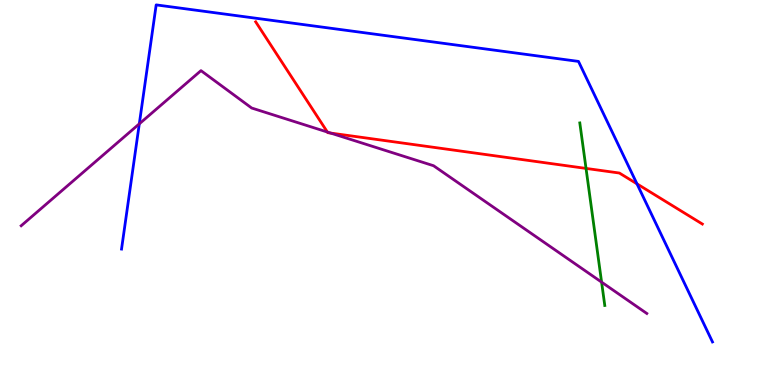[{'lines': ['blue', 'red'], 'intersections': [{'x': 8.22, 'y': 5.22}]}, {'lines': ['green', 'red'], 'intersections': [{'x': 7.56, 'y': 5.63}]}, {'lines': ['purple', 'red'], 'intersections': [{'x': 4.22, 'y': 6.57}, {'x': 4.27, 'y': 6.54}]}, {'lines': ['blue', 'green'], 'intersections': []}, {'lines': ['blue', 'purple'], 'intersections': [{'x': 1.8, 'y': 6.78}]}, {'lines': ['green', 'purple'], 'intersections': [{'x': 7.76, 'y': 2.67}]}]